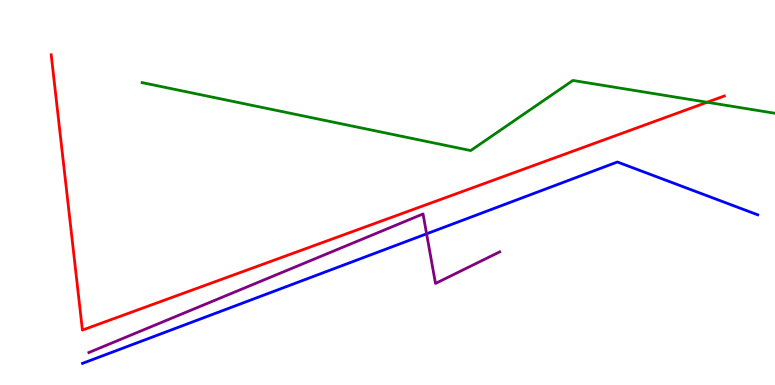[{'lines': ['blue', 'red'], 'intersections': []}, {'lines': ['green', 'red'], 'intersections': [{'x': 9.12, 'y': 7.34}]}, {'lines': ['purple', 'red'], 'intersections': []}, {'lines': ['blue', 'green'], 'intersections': []}, {'lines': ['blue', 'purple'], 'intersections': [{'x': 5.5, 'y': 3.93}]}, {'lines': ['green', 'purple'], 'intersections': []}]